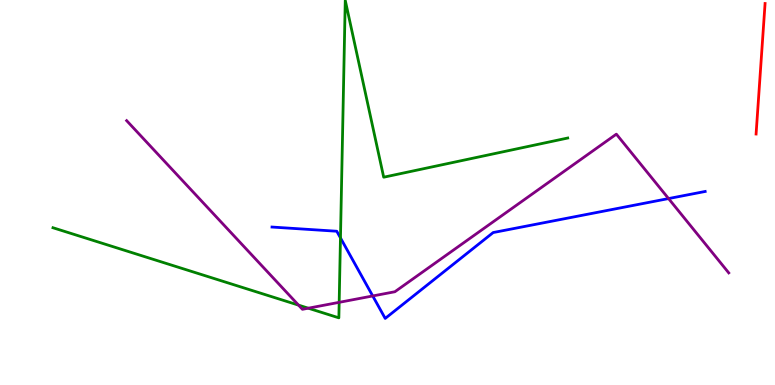[{'lines': ['blue', 'red'], 'intersections': []}, {'lines': ['green', 'red'], 'intersections': []}, {'lines': ['purple', 'red'], 'intersections': []}, {'lines': ['blue', 'green'], 'intersections': [{'x': 4.39, 'y': 3.82}]}, {'lines': ['blue', 'purple'], 'intersections': [{'x': 4.81, 'y': 2.31}, {'x': 8.63, 'y': 4.84}]}, {'lines': ['green', 'purple'], 'intersections': [{'x': 3.85, 'y': 2.07}, {'x': 3.98, 'y': 1.99}, {'x': 4.38, 'y': 2.15}]}]